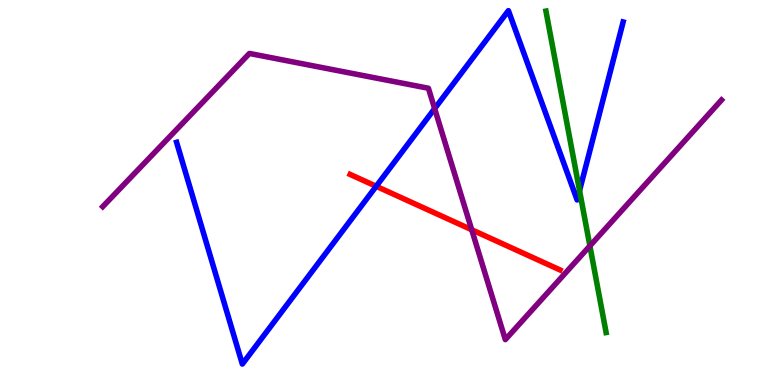[{'lines': ['blue', 'red'], 'intersections': [{'x': 4.85, 'y': 5.16}]}, {'lines': ['green', 'red'], 'intersections': []}, {'lines': ['purple', 'red'], 'intersections': [{'x': 6.09, 'y': 4.03}]}, {'lines': ['blue', 'green'], 'intersections': [{'x': 7.48, 'y': 5.05}]}, {'lines': ['blue', 'purple'], 'intersections': [{'x': 5.61, 'y': 7.18}]}, {'lines': ['green', 'purple'], 'intersections': [{'x': 7.61, 'y': 3.61}]}]